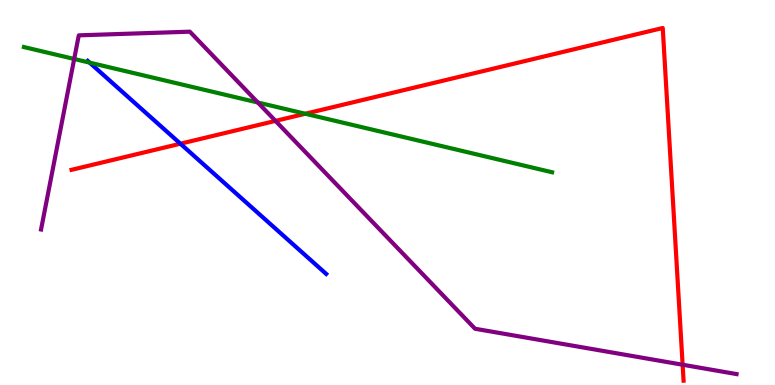[{'lines': ['blue', 'red'], 'intersections': [{'x': 2.33, 'y': 6.27}]}, {'lines': ['green', 'red'], 'intersections': [{'x': 3.94, 'y': 7.05}]}, {'lines': ['purple', 'red'], 'intersections': [{'x': 3.55, 'y': 6.86}, {'x': 8.81, 'y': 0.527}]}, {'lines': ['blue', 'green'], 'intersections': [{'x': 1.16, 'y': 8.37}]}, {'lines': ['blue', 'purple'], 'intersections': []}, {'lines': ['green', 'purple'], 'intersections': [{'x': 0.957, 'y': 8.47}, {'x': 3.33, 'y': 7.34}]}]